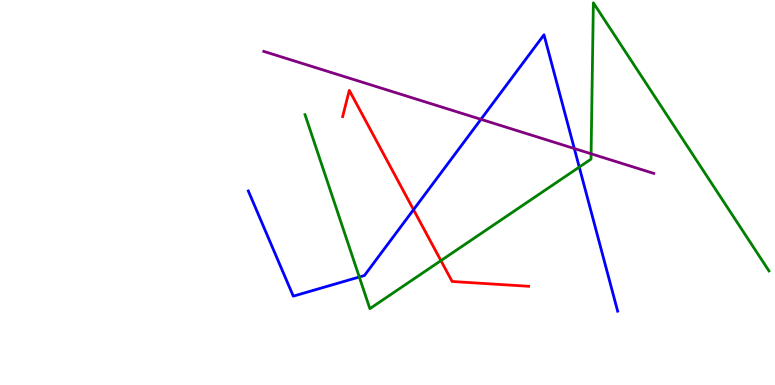[{'lines': ['blue', 'red'], 'intersections': [{'x': 5.34, 'y': 4.55}]}, {'lines': ['green', 'red'], 'intersections': [{'x': 5.69, 'y': 3.23}]}, {'lines': ['purple', 'red'], 'intersections': []}, {'lines': ['blue', 'green'], 'intersections': [{'x': 4.64, 'y': 2.81}, {'x': 7.47, 'y': 5.66}]}, {'lines': ['blue', 'purple'], 'intersections': [{'x': 6.21, 'y': 6.9}, {'x': 7.41, 'y': 6.14}]}, {'lines': ['green', 'purple'], 'intersections': [{'x': 7.63, 'y': 6.01}]}]